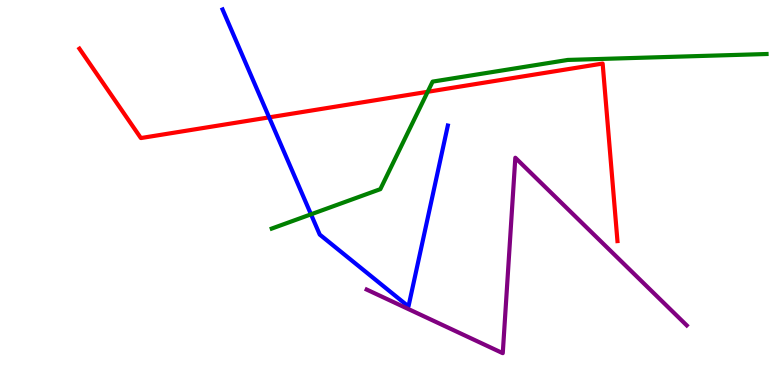[{'lines': ['blue', 'red'], 'intersections': [{'x': 3.47, 'y': 6.95}]}, {'lines': ['green', 'red'], 'intersections': [{'x': 5.52, 'y': 7.62}]}, {'lines': ['purple', 'red'], 'intersections': []}, {'lines': ['blue', 'green'], 'intersections': [{'x': 4.01, 'y': 4.43}]}, {'lines': ['blue', 'purple'], 'intersections': []}, {'lines': ['green', 'purple'], 'intersections': []}]